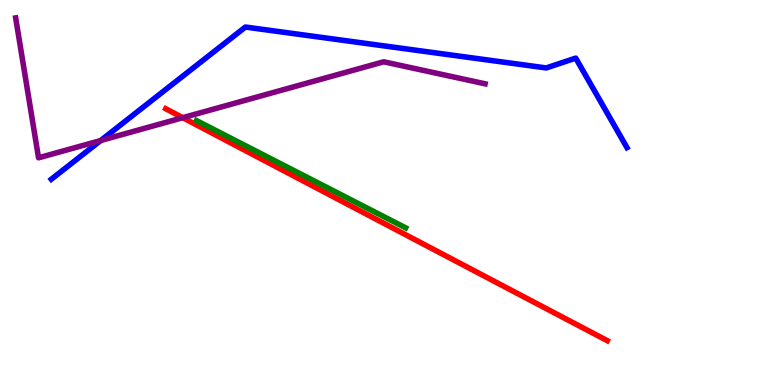[{'lines': ['blue', 'red'], 'intersections': []}, {'lines': ['green', 'red'], 'intersections': []}, {'lines': ['purple', 'red'], 'intersections': [{'x': 2.36, 'y': 6.94}]}, {'lines': ['blue', 'green'], 'intersections': []}, {'lines': ['blue', 'purple'], 'intersections': [{'x': 1.3, 'y': 6.35}]}, {'lines': ['green', 'purple'], 'intersections': []}]